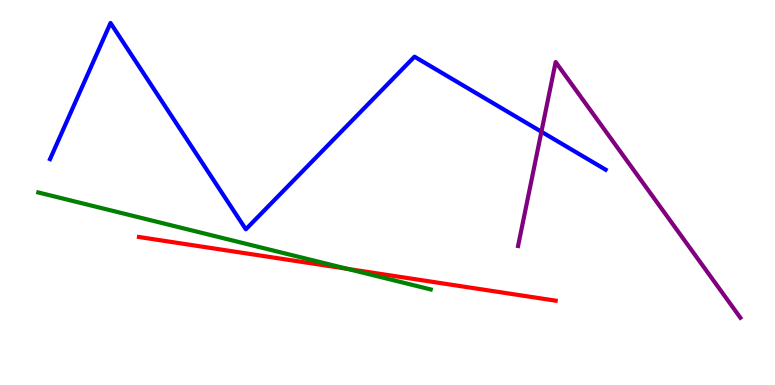[{'lines': ['blue', 'red'], 'intersections': []}, {'lines': ['green', 'red'], 'intersections': [{'x': 4.48, 'y': 3.02}]}, {'lines': ['purple', 'red'], 'intersections': []}, {'lines': ['blue', 'green'], 'intersections': []}, {'lines': ['blue', 'purple'], 'intersections': [{'x': 6.99, 'y': 6.58}]}, {'lines': ['green', 'purple'], 'intersections': []}]